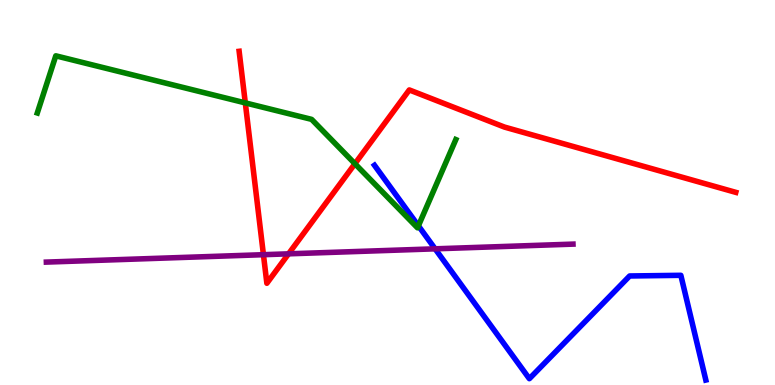[{'lines': ['blue', 'red'], 'intersections': []}, {'lines': ['green', 'red'], 'intersections': [{'x': 3.17, 'y': 7.33}, {'x': 4.58, 'y': 5.75}]}, {'lines': ['purple', 'red'], 'intersections': [{'x': 3.4, 'y': 3.38}, {'x': 3.72, 'y': 3.41}]}, {'lines': ['blue', 'green'], 'intersections': [{'x': 5.4, 'y': 4.13}]}, {'lines': ['blue', 'purple'], 'intersections': [{'x': 5.61, 'y': 3.54}]}, {'lines': ['green', 'purple'], 'intersections': []}]